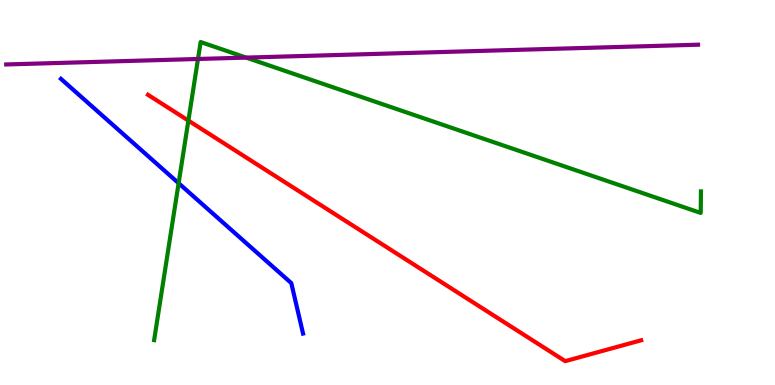[{'lines': ['blue', 'red'], 'intersections': []}, {'lines': ['green', 'red'], 'intersections': [{'x': 2.43, 'y': 6.87}]}, {'lines': ['purple', 'red'], 'intersections': []}, {'lines': ['blue', 'green'], 'intersections': [{'x': 2.3, 'y': 5.24}]}, {'lines': ['blue', 'purple'], 'intersections': []}, {'lines': ['green', 'purple'], 'intersections': [{'x': 2.55, 'y': 8.47}, {'x': 3.18, 'y': 8.5}]}]